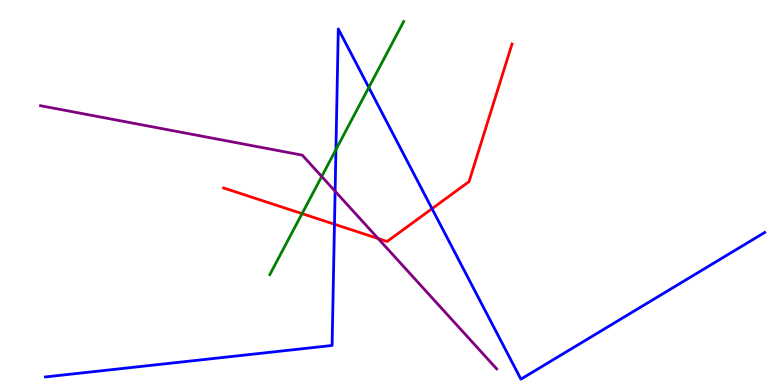[{'lines': ['blue', 'red'], 'intersections': [{'x': 4.32, 'y': 4.18}, {'x': 5.57, 'y': 4.58}]}, {'lines': ['green', 'red'], 'intersections': [{'x': 3.9, 'y': 4.45}]}, {'lines': ['purple', 'red'], 'intersections': [{'x': 4.88, 'y': 3.8}]}, {'lines': ['blue', 'green'], 'intersections': [{'x': 4.33, 'y': 6.11}, {'x': 4.76, 'y': 7.73}]}, {'lines': ['blue', 'purple'], 'intersections': [{'x': 4.32, 'y': 5.03}]}, {'lines': ['green', 'purple'], 'intersections': [{'x': 4.15, 'y': 5.42}]}]